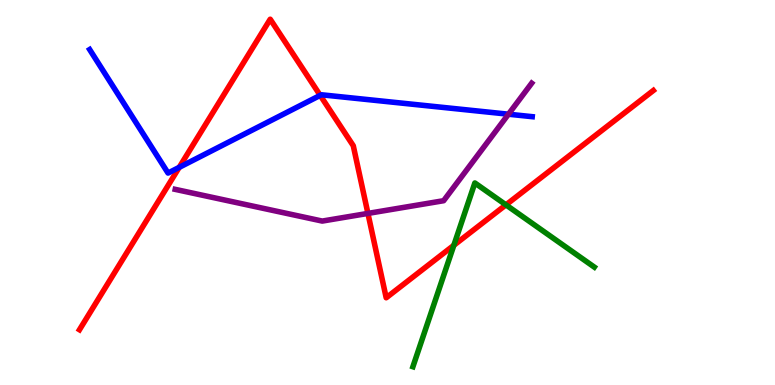[{'lines': ['blue', 'red'], 'intersections': [{'x': 2.31, 'y': 5.65}, {'x': 4.13, 'y': 7.52}]}, {'lines': ['green', 'red'], 'intersections': [{'x': 5.86, 'y': 3.63}, {'x': 6.53, 'y': 4.68}]}, {'lines': ['purple', 'red'], 'intersections': [{'x': 4.75, 'y': 4.46}]}, {'lines': ['blue', 'green'], 'intersections': []}, {'lines': ['blue', 'purple'], 'intersections': [{'x': 6.56, 'y': 7.03}]}, {'lines': ['green', 'purple'], 'intersections': []}]